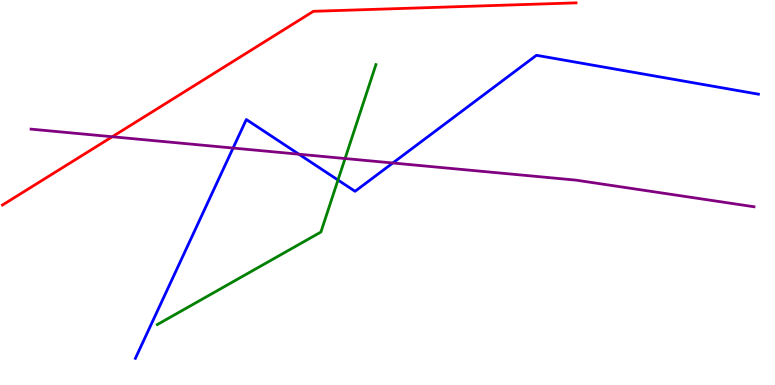[{'lines': ['blue', 'red'], 'intersections': []}, {'lines': ['green', 'red'], 'intersections': []}, {'lines': ['purple', 'red'], 'intersections': [{'x': 1.45, 'y': 6.45}]}, {'lines': ['blue', 'green'], 'intersections': [{'x': 4.36, 'y': 5.32}]}, {'lines': ['blue', 'purple'], 'intersections': [{'x': 3.01, 'y': 6.15}, {'x': 3.86, 'y': 5.99}, {'x': 5.07, 'y': 5.77}]}, {'lines': ['green', 'purple'], 'intersections': [{'x': 4.45, 'y': 5.88}]}]